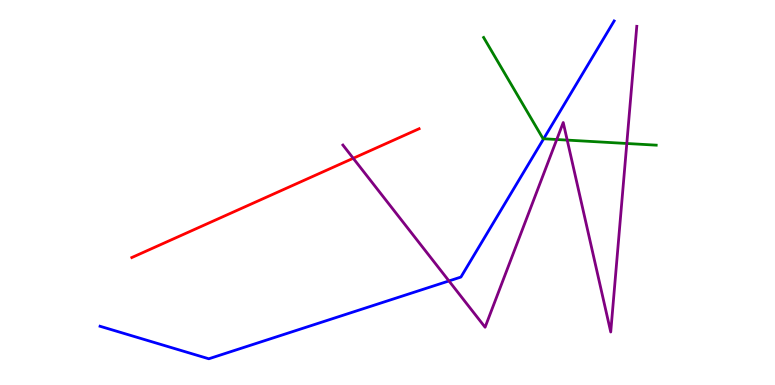[{'lines': ['blue', 'red'], 'intersections': []}, {'lines': ['green', 'red'], 'intersections': []}, {'lines': ['purple', 'red'], 'intersections': [{'x': 4.56, 'y': 5.89}]}, {'lines': ['blue', 'green'], 'intersections': [{'x': 7.02, 'y': 6.4}]}, {'lines': ['blue', 'purple'], 'intersections': [{'x': 5.79, 'y': 2.7}]}, {'lines': ['green', 'purple'], 'intersections': [{'x': 7.18, 'y': 6.38}, {'x': 7.32, 'y': 6.36}, {'x': 8.09, 'y': 6.27}]}]